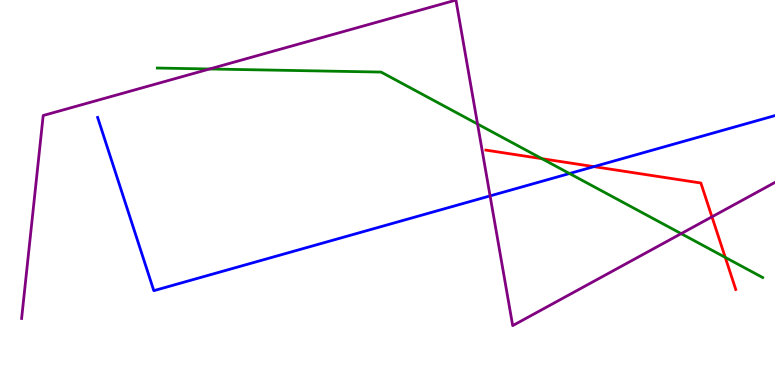[{'lines': ['blue', 'red'], 'intersections': [{'x': 7.66, 'y': 5.67}]}, {'lines': ['green', 'red'], 'intersections': [{'x': 6.99, 'y': 5.88}, {'x': 9.36, 'y': 3.32}]}, {'lines': ['purple', 'red'], 'intersections': [{'x': 9.19, 'y': 4.37}]}, {'lines': ['blue', 'green'], 'intersections': [{'x': 7.35, 'y': 5.49}]}, {'lines': ['blue', 'purple'], 'intersections': [{'x': 6.32, 'y': 4.91}]}, {'lines': ['green', 'purple'], 'intersections': [{'x': 2.7, 'y': 8.21}, {'x': 6.16, 'y': 6.78}, {'x': 8.79, 'y': 3.93}]}]